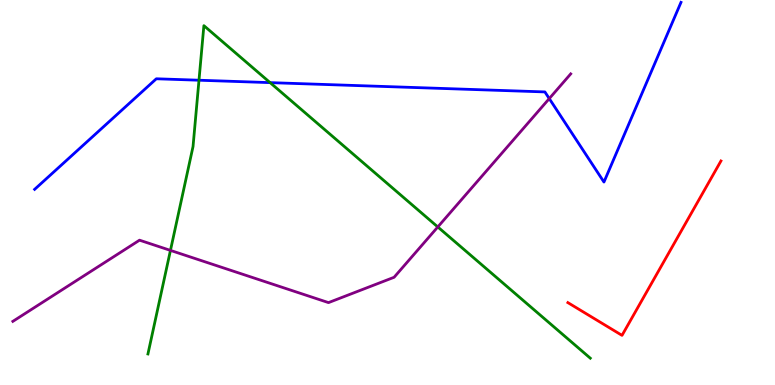[{'lines': ['blue', 'red'], 'intersections': []}, {'lines': ['green', 'red'], 'intersections': []}, {'lines': ['purple', 'red'], 'intersections': []}, {'lines': ['blue', 'green'], 'intersections': [{'x': 2.57, 'y': 7.92}, {'x': 3.49, 'y': 7.85}]}, {'lines': ['blue', 'purple'], 'intersections': [{'x': 7.09, 'y': 7.44}]}, {'lines': ['green', 'purple'], 'intersections': [{'x': 2.2, 'y': 3.5}, {'x': 5.65, 'y': 4.11}]}]